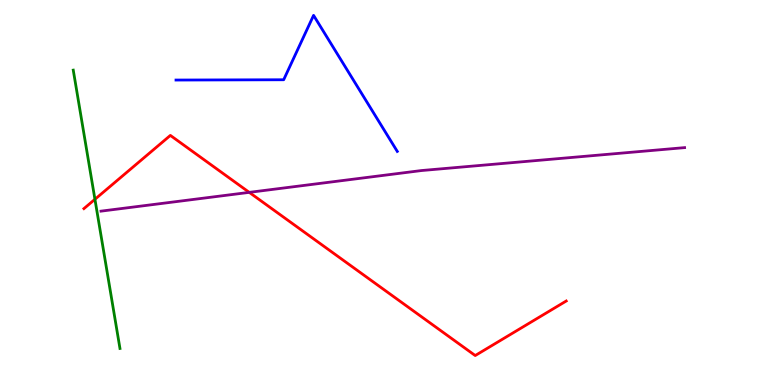[{'lines': ['blue', 'red'], 'intersections': []}, {'lines': ['green', 'red'], 'intersections': [{'x': 1.22, 'y': 4.82}]}, {'lines': ['purple', 'red'], 'intersections': [{'x': 3.22, 'y': 5.0}]}, {'lines': ['blue', 'green'], 'intersections': []}, {'lines': ['blue', 'purple'], 'intersections': []}, {'lines': ['green', 'purple'], 'intersections': []}]